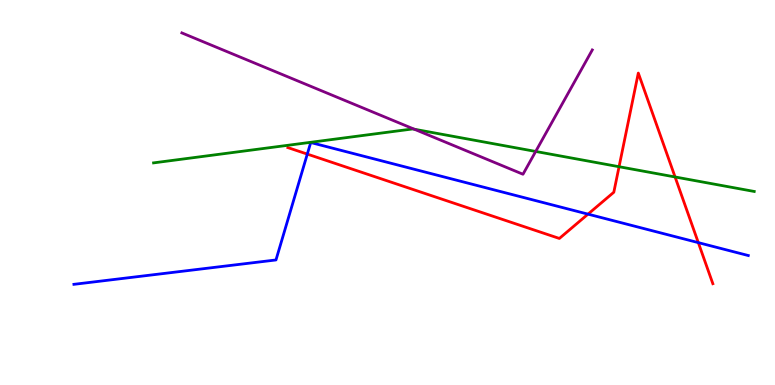[{'lines': ['blue', 'red'], 'intersections': [{'x': 3.97, 'y': 6.0}, {'x': 7.59, 'y': 4.44}, {'x': 9.01, 'y': 3.7}]}, {'lines': ['green', 'red'], 'intersections': [{'x': 7.99, 'y': 5.67}, {'x': 8.71, 'y': 5.4}]}, {'lines': ['purple', 'red'], 'intersections': []}, {'lines': ['blue', 'green'], 'intersections': []}, {'lines': ['blue', 'purple'], 'intersections': []}, {'lines': ['green', 'purple'], 'intersections': [{'x': 5.35, 'y': 6.64}, {'x': 6.91, 'y': 6.07}]}]